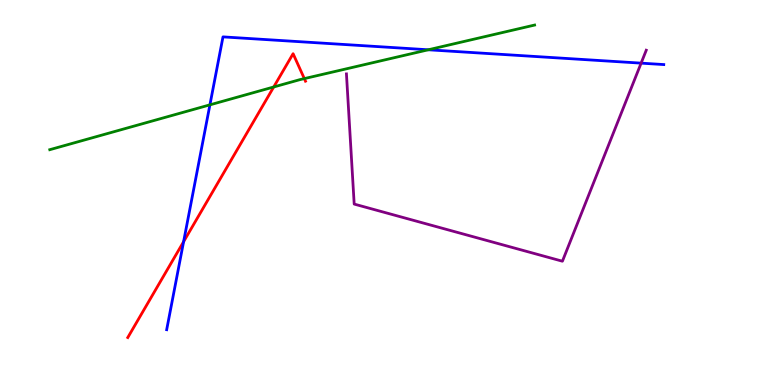[{'lines': ['blue', 'red'], 'intersections': [{'x': 2.37, 'y': 3.72}]}, {'lines': ['green', 'red'], 'intersections': [{'x': 3.53, 'y': 7.74}, {'x': 3.93, 'y': 7.96}]}, {'lines': ['purple', 'red'], 'intersections': []}, {'lines': ['blue', 'green'], 'intersections': [{'x': 2.71, 'y': 7.28}, {'x': 5.53, 'y': 8.71}]}, {'lines': ['blue', 'purple'], 'intersections': [{'x': 8.27, 'y': 8.36}]}, {'lines': ['green', 'purple'], 'intersections': []}]